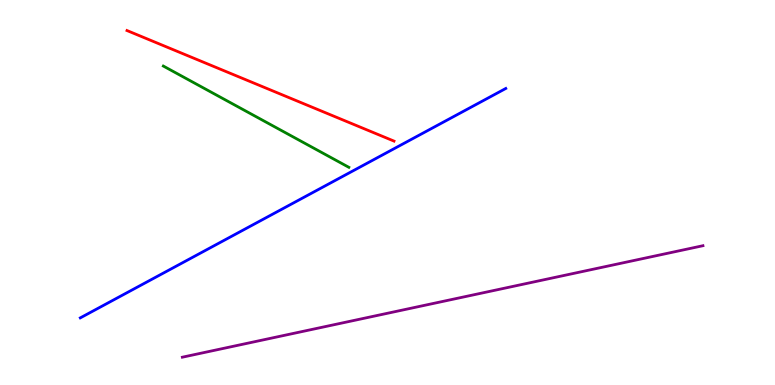[{'lines': ['blue', 'red'], 'intersections': []}, {'lines': ['green', 'red'], 'intersections': []}, {'lines': ['purple', 'red'], 'intersections': []}, {'lines': ['blue', 'green'], 'intersections': []}, {'lines': ['blue', 'purple'], 'intersections': []}, {'lines': ['green', 'purple'], 'intersections': []}]